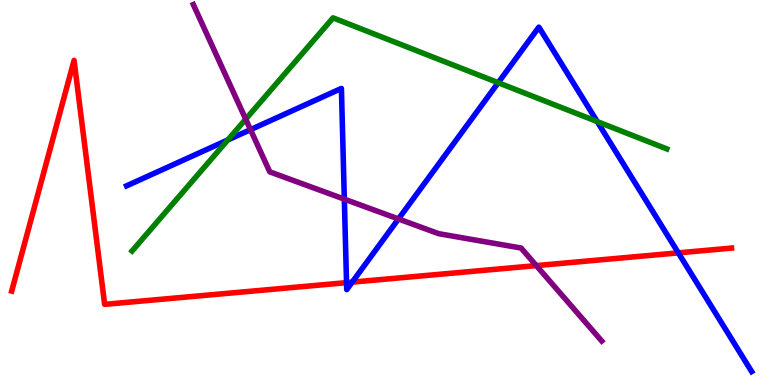[{'lines': ['blue', 'red'], 'intersections': [{'x': 4.47, 'y': 2.66}, {'x': 4.54, 'y': 2.67}, {'x': 8.75, 'y': 3.43}]}, {'lines': ['green', 'red'], 'intersections': []}, {'lines': ['purple', 'red'], 'intersections': [{'x': 6.92, 'y': 3.1}]}, {'lines': ['blue', 'green'], 'intersections': [{'x': 2.94, 'y': 6.36}, {'x': 6.43, 'y': 7.85}, {'x': 7.71, 'y': 6.84}]}, {'lines': ['blue', 'purple'], 'intersections': [{'x': 3.23, 'y': 6.63}, {'x': 4.44, 'y': 4.83}, {'x': 5.14, 'y': 4.31}]}, {'lines': ['green', 'purple'], 'intersections': [{'x': 3.17, 'y': 6.9}]}]